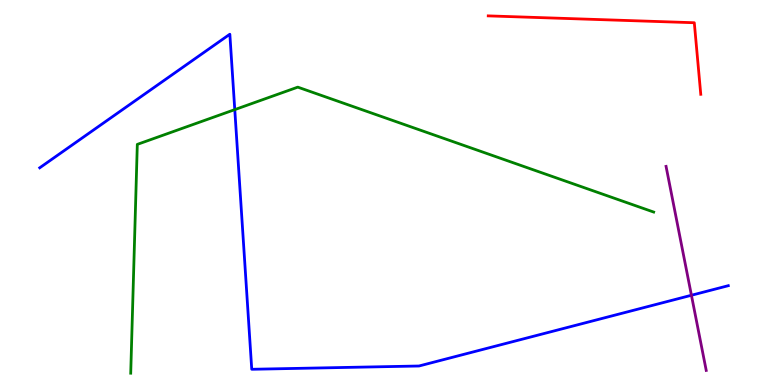[{'lines': ['blue', 'red'], 'intersections': []}, {'lines': ['green', 'red'], 'intersections': []}, {'lines': ['purple', 'red'], 'intersections': []}, {'lines': ['blue', 'green'], 'intersections': [{'x': 3.03, 'y': 7.15}]}, {'lines': ['blue', 'purple'], 'intersections': [{'x': 8.92, 'y': 2.33}]}, {'lines': ['green', 'purple'], 'intersections': []}]